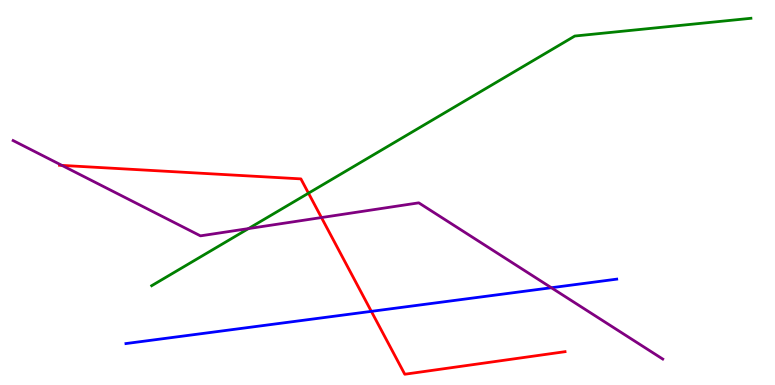[{'lines': ['blue', 'red'], 'intersections': [{'x': 4.79, 'y': 1.91}]}, {'lines': ['green', 'red'], 'intersections': [{'x': 3.98, 'y': 4.98}]}, {'lines': ['purple', 'red'], 'intersections': [{'x': 0.799, 'y': 5.7}, {'x': 4.15, 'y': 4.35}]}, {'lines': ['blue', 'green'], 'intersections': []}, {'lines': ['blue', 'purple'], 'intersections': [{'x': 7.11, 'y': 2.53}]}, {'lines': ['green', 'purple'], 'intersections': [{'x': 3.21, 'y': 4.06}]}]